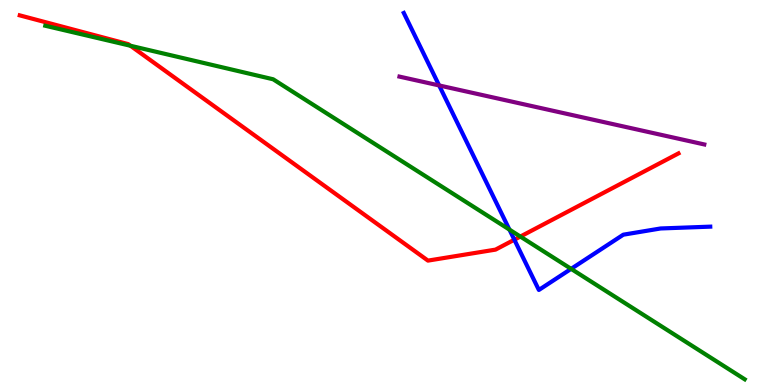[{'lines': ['blue', 'red'], 'intersections': [{'x': 6.64, 'y': 3.77}]}, {'lines': ['green', 'red'], 'intersections': [{'x': 1.68, 'y': 8.81}, {'x': 6.71, 'y': 3.86}]}, {'lines': ['purple', 'red'], 'intersections': []}, {'lines': ['blue', 'green'], 'intersections': [{'x': 6.57, 'y': 4.04}, {'x': 7.37, 'y': 3.02}]}, {'lines': ['blue', 'purple'], 'intersections': [{'x': 5.67, 'y': 7.78}]}, {'lines': ['green', 'purple'], 'intersections': []}]